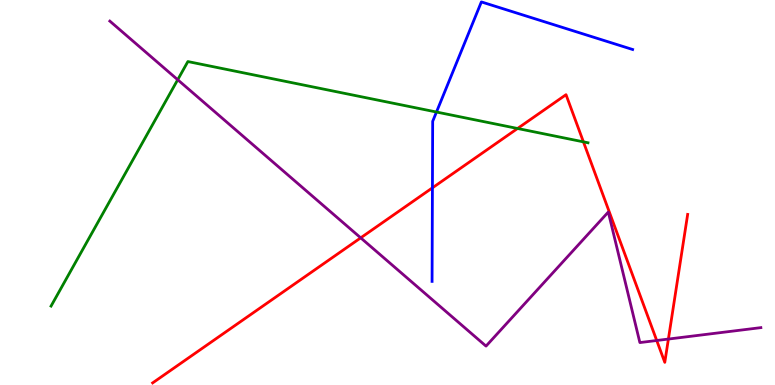[{'lines': ['blue', 'red'], 'intersections': [{'x': 5.58, 'y': 5.12}]}, {'lines': ['green', 'red'], 'intersections': [{'x': 6.68, 'y': 6.66}, {'x': 7.53, 'y': 6.32}]}, {'lines': ['purple', 'red'], 'intersections': [{'x': 4.65, 'y': 3.82}, {'x': 8.47, 'y': 1.16}, {'x': 8.62, 'y': 1.19}]}, {'lines': ['blue', 'green'], 'intersections': [{'x': 5.63, 'y': 7.09}]}, {'lines': ['blue', 'purple'], 'intersections': []}, {'lines': ['green', 'purple'], 'intersections': [{'x': 2.29, 'y': 7.93}]}]